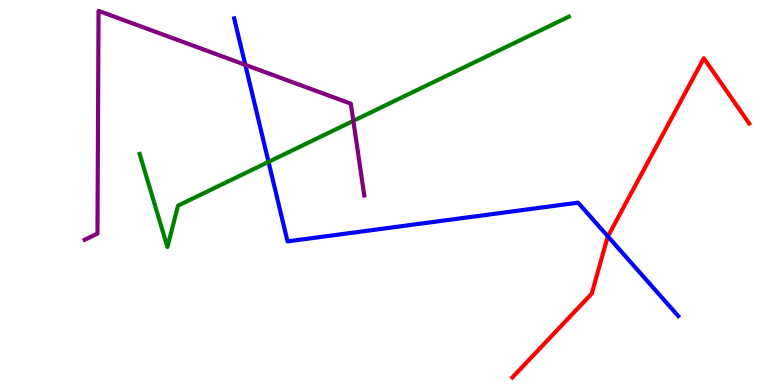[{'lines': ['blue', 'red'], 'intersections': [{'x': 7.84, 'y': 3.86}]}, {'lines': ['green', 'red'], 'intersections': []}, {'lines': ['purple', 'red'], 'intersections': []}, {'lines': ['blue', 'green'], 'intersections': [{'x': 3.46, 'y': 5.8}]}, {'lines': ['blue', 'purple'], 'intersections': [{'x': 3.17, 'y': 8.32}]}, {'lines': ['green', 'purple'], 'intersections': [{'x': 4.56, 'y': 6.86}]}]